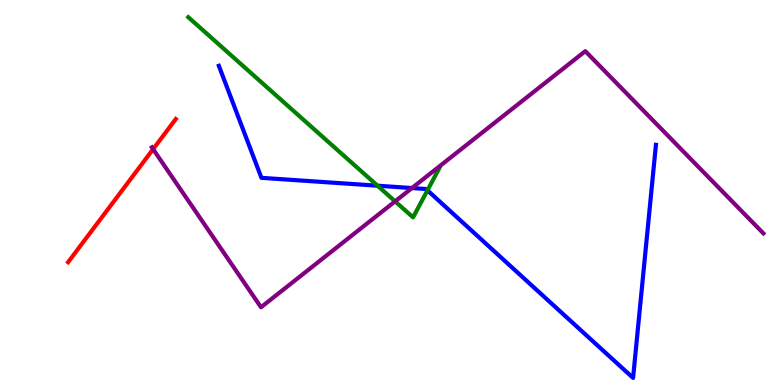[{'lines': ['blue', 'red'], 'intersections': []}, {'lines': ['green', 'red'], 'intersections': []}, {'lines': ['purple', 'red'], 'intersections': [{'x': 1.98, 'y': 6.13}]}, {'lines': ['blue', 'green'], 'intersections': [{'x': 4.87, 'y': 5.18}, {'x': 5.52, 'y': 5.06}]}, {'lines': ['blue', 'purple'], 'intersections': [{'x': 5.32, 'y': 5.12}]}, {'lines': ['green', 'purple'], 'intersections': [{'x': 5.1, 'y': 4.77}]}]